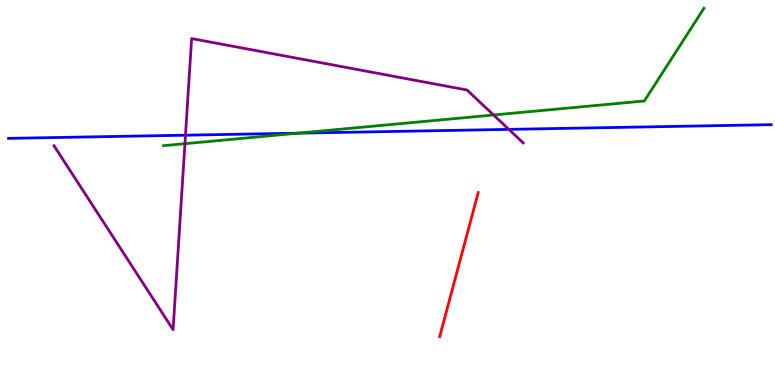[{'lines': ['blue', 'red'], 'intersections': []}, {'lines': ['green', 'red'], 'intersections': []}, {'lines': ['purple', 'red'], 'intersections': []}, {'lines': ['blue', 'green'], 'intersections': [{'x': 3.85, 'y': 6.54}]}, {'lines': ['blue', 'purple'], 'intersections': [{'x': 2.39, 'y': 6.49}, {'x': 6.57, 'y': 6.64}]}, {'lines': ['green', 'purple'], 'intersections': [{'x': 2.39, 'y': 6.27}, {'x': 6.37, 'y': 7.01}]}]